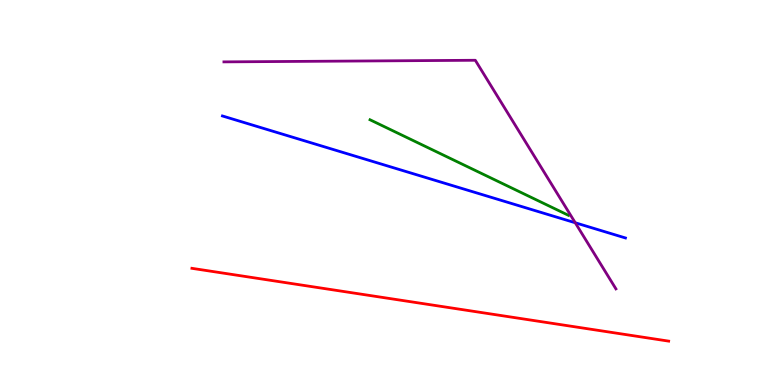[{'lines': ['blue', 'red'], 'intersections': []}, {'lines': ['green', 'red'], 'intersections': []}, {'lines': ['purple', 'red'], 'intersections': []}, {'lines': ['blue', 'green'], 'intersections': []}, {'lines': ['blue', 'purple'], 'intersections': [{'x': 7.42, 'y': 4.21}]}, {'lines': ['green', 'purple'], 'intersections': []}]